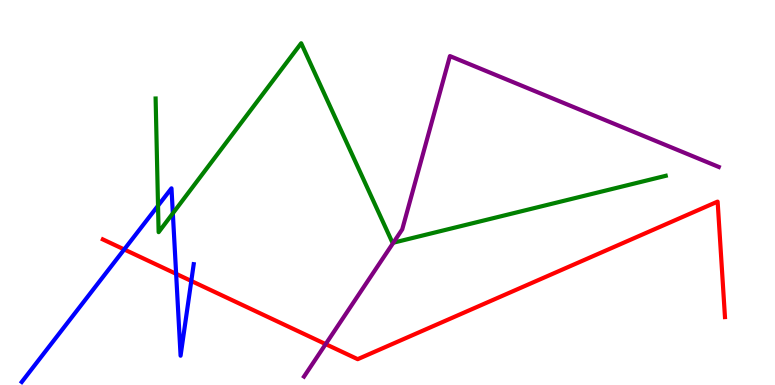[{'lines': ['blue', 'red'], 'intersections': [{'x': 1.6, 'y': 3.52}, {'x': 2.27, 'y': 2.89}, {'x': 2.47, 'y': 2.7}]}, {'lines': ['green', 'red'], 'intersections': []}, {'lines': ['purple', 'red'], 'intersections': [{'x': 4.2, 'y': 1.06}]}, {'lines': ['blue', 'green'], 'intersections': [{'x': 2.04, 'y': 4.66}, {'x': 2.23, 'y': 4.46}]}, {'lines': ['blue', 'purple'], 'intersections': []}, {'lines': ['green', 'purple'], 'intersections': [{'x': 5.08, 'y': 3.7}]}]